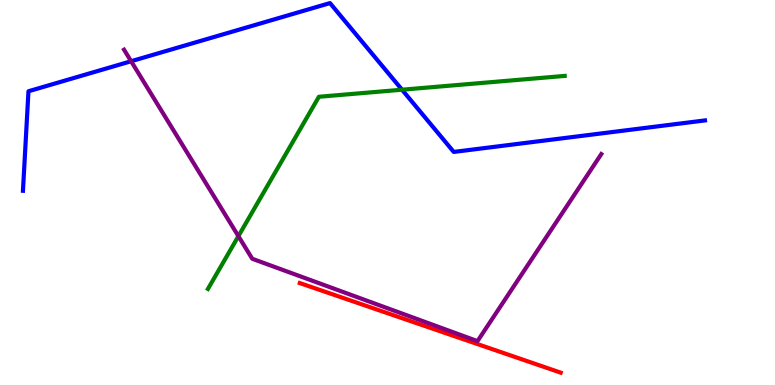[{'lines': ['blue', 'red'], 'intersections': []}, {'lines': ['green', 'red'], 'intersections': []}, {'lines': ['purple', 'red'], 'intersections': []}, {'lines': ['blue', 'green'], 'intersections': [{'x': 5.19, 'y': 7.67}]}, {'lines': ['blue', 'purple'], 'intersections': [{'x': 1.69, 'y': 8.41}]}, {'lines': ['green', 'purple'], 'intersections': [{'x': 3.08, 'y': 3.87}]}]